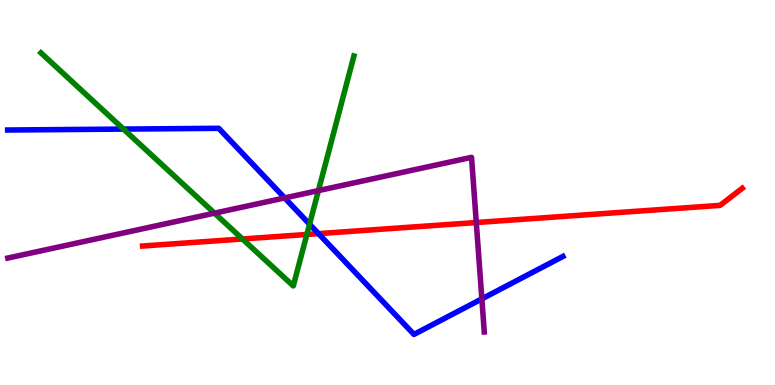[{'lines': ['blue', 'red'], 'intersections': [{'x': 4.11, 'y': 3.93}]}, {'lines': ['green', 'red'], 'intersections': [{'x': 3.13, 'y': 3.79}, {'x': 3.96, 'y': 3.91}]}, {'lines': ['purple', 'red'], 'intersections': [{'x': 6.15, 'y': 4.22}]}, {'lines': ['blue', 'green'], 'intersections': [{'x': 1.59, 'y': 6.65}, {'x': 3.99, 'y': 4.18}]}, {'lines': ['blue', 'purple'], 'intersections': [{'x': 3.67, 'y': 4.86}, {'x': 6.22, 'y': 2.24}]}, {'lines': ['green', 'purple'], 'intersections': [{'x': 2.77, 'y': 4.46}, {'x': 4.11, 'y': 5.05}]}]